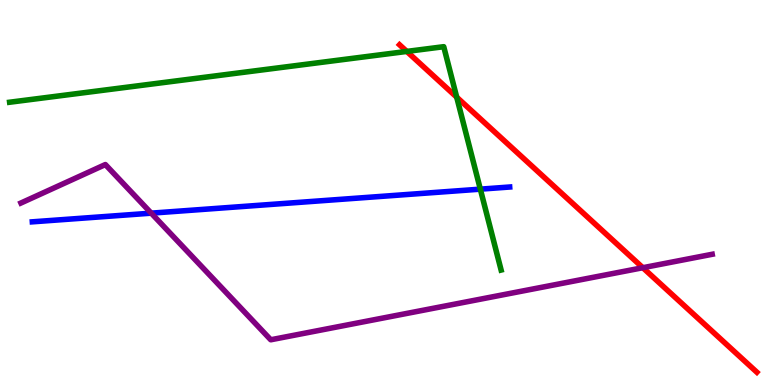[{'lines': ['blue', 'red'], 'intersections': []}, {'lines': ['green', 'red'], 'intersections': [{'x': 5.25, 'y': 8.66}, {'x': 5.89, 'y': 7.48}]}, {'lines': ['purple', 'red'], 'intersections': [{'x': 8.29, 'y': 3.05}]}, {'lines': ['blue', 'green'], 'intersections': [{'x': 6.2, 'y': 5.09}]}, {'lines': ['blue', 'purple'], 'intersections': [{'x': 1.95, 'y': 4.46}]}, {'lines': ['green', 'purple'], 'intersections': []}]